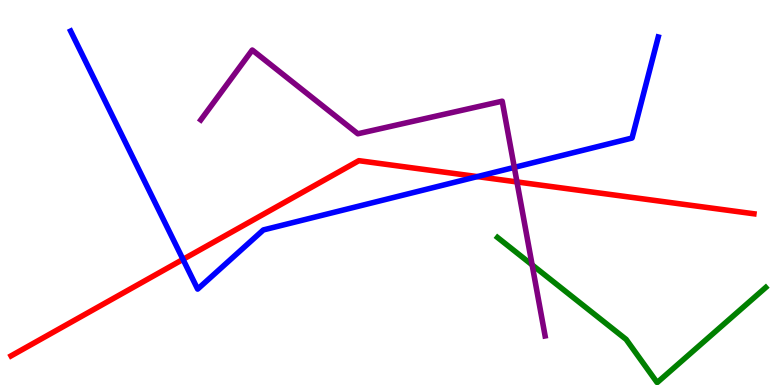[{'lines': ['blue', 'red'], 'intersections': [{'x': 2.36, 'y': 3.26}, {'x': 6.16, 'y': 5.41}]}, {'lines': ['green', 'red'], 'intersections': []}, {'lines': ['purple', 'red'], 'intersections': [{'x': 6.67, 'y': 5.27}]}, {'lines': ['blue', 'green'], 'intersections': []}, {'lines': ['blue', 'purple'], 'intersections': [{'x': 6.64, 'y': 5.65}]}, {'lines': ['green', 'purple'], 'intersections': [{'x': 6.87, 'y': 3.12}]}]